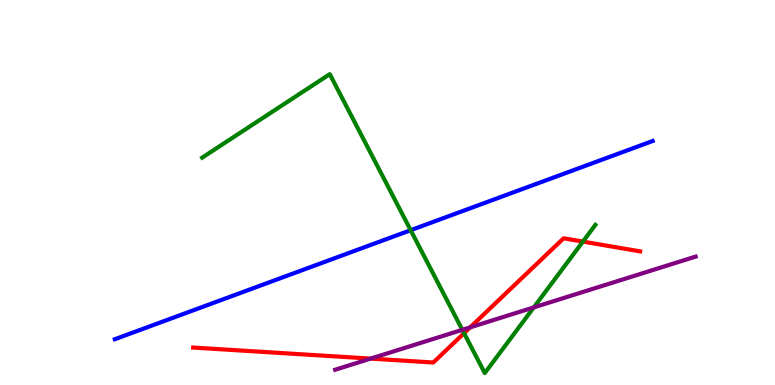[{'lines': ['blue', 'red'], 'intersections': []}, {'lines': ['green', 'red'], 'intersections': [{'x': 5.99, 'y': 1.35}, {'x': 7.52, 'y': 3.72}]}, {'lines': ['purple', 'red'], 'intersections': [{'x': 4.78, 'y': 0.686}, {'x': 6.07, 'y': 1.5}]}, {'lines': ['blue', 'green'], 'intersections': [{'x': 5.3, 'y': 4.02}]}, {'lines': ['blue', 'purple'], 'intersections': []}, {'lines': ['green', 'purple'], 'intersections': [{'x': 5.97, 'y': 1.43}, {'x': 6.89, 'y': 2.02}]}]